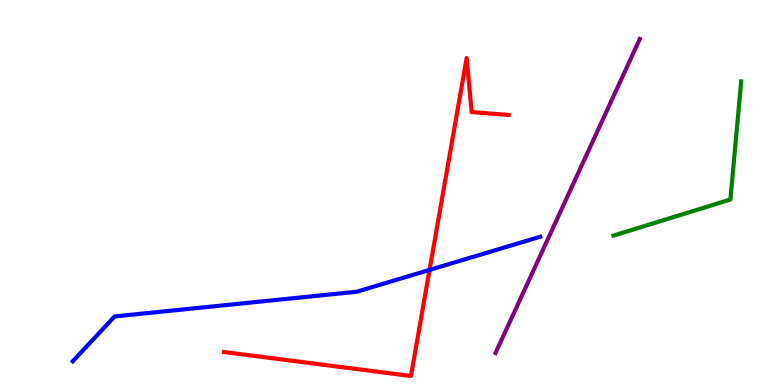[{'lines': ['blue', 'red'], 'intersections': [{'x': 5.54, 'y': 2.99}]}, {'lines': ['green', 'red'], 'intersections': []}, {'lines': ['purple', 'red'], 'intersections': []}, {'lines': ['blue', 'green'], 'intersections': []}, {'lines': ['blue', 'purple'], 'intersections': []}, {'lines': ['green', 'purple'], 'intersections': []}]